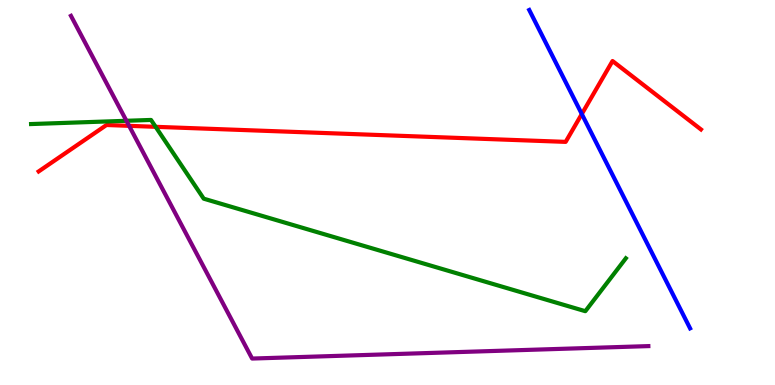[{'lines': ['blue', 'red'], 'intersections': [{'x': 7.51, 'y': 7.04}]}, {'lines': ['green', 'red'], 'intersections': [{'x': 2.01, 'y': 6.71}]}, {'lines': ['purple', 'red'], 'intersections': [{'x': 1.67, 'y': 6.73}]}, {'lines': ['blue', 'green'], 'intersections': []}, {'lines': ['blue', 'purple'], 'intersections': []}, {'lines': ['green', 'purple'], 'intersections': [{'x': 1.63, 'y': 6.86}]}]